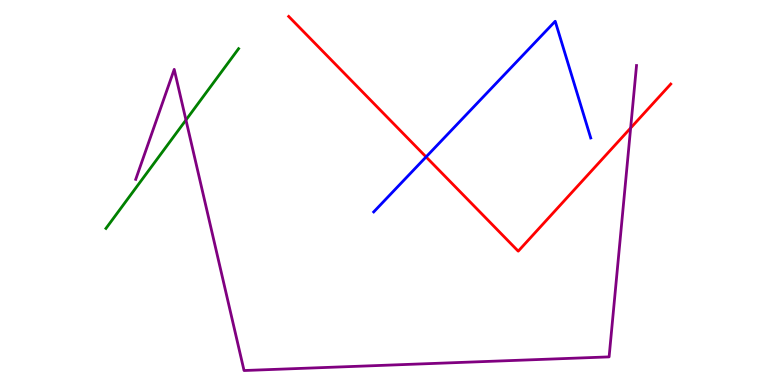[{'lines': ['blue', 'red'], 'intersections': [{'x': 5.5, 'y': 5.92}]}, {'lines': ['green', 'red'], 'intersections': []}, {'lines': ['purple', 'red'], 'intersections': [{'x': 8.14, 'y': 6.68}]}, {'lines': ['blue', 'green'], 'intersections': []}, {'lines': ['blue', 'purple'], 'intersections': []}, {'lines': ['green', 'purple'], 'intersections': [{'x': 2.4, 'y': 6.88}]}]